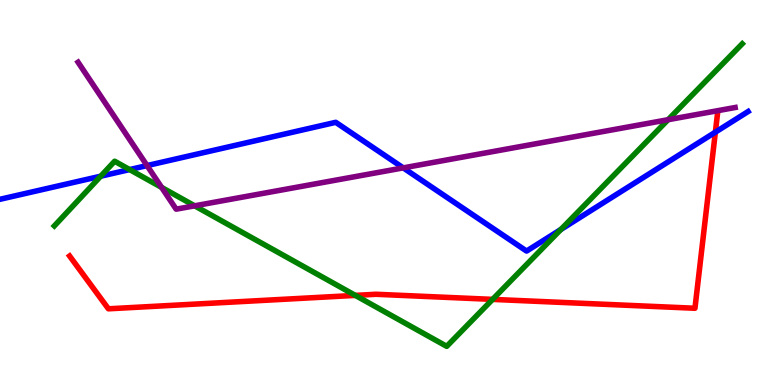[{'lines': ['blue', 'red'], 'intersections': [{'x': 9.23, 'y': 6.57}]}, {'lines': ['green', 'red'], 'intersections': [{'x': 4.58, 'y': 2.33}, {'x': 6.36, 'y': 2.22}]}, {'lines': ['purple', 'red'], 'intersections': []}, {'lines': ['blue', 'green'], 'intersections': [{'x': 1.3, 'y': 5.42}, {'x': 1.67, 'y': 5.6}, {'x': 7.24, 'y': 4.04}]}, {'lines': ['blue', 'purple'], 'intersections': [{'x': 1.9, 'y': 5.7}, {'x': 5.2, 'y': 5.64}]}, {'lines': ['green', 'purple'], 'intersections': [{'x': 2.09, 'y': 5.13}, {'x': 2.51, 'y': 4.65}, {'x': 8.62, 'y': 6.89}]}]